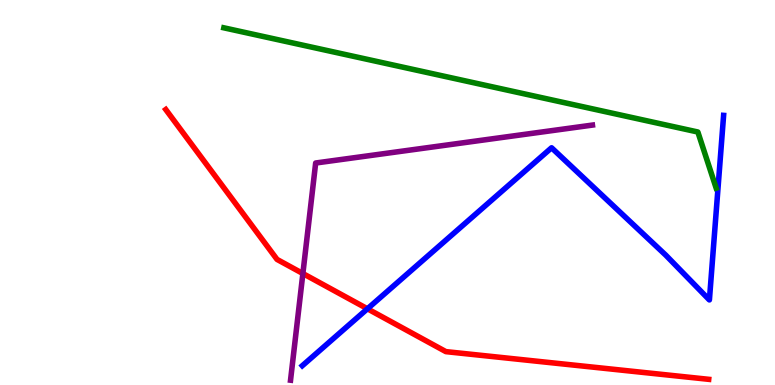[{'lines': ['blue', 'red'], 'intersections': [{'x': 4.74, 'y': 1.98}]}, {'lines': ['green', 'red'], 'intersections': []}, {'lines': ['purple', 'red'], 'intersections': [{'x': 3.91, 'y': 2.9}]}, {'lines': ['blue', 'green'], 'intersections': []}, {'lines': ['blue', 'purple'], 'intersections': []}, {'lines': ['green', 'purple'], 'intersections': []}]